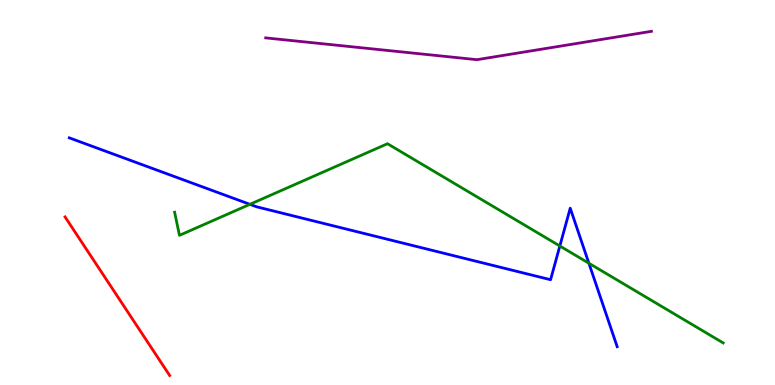[{'lines': ['blue', 'red'], 'intersections': []}, {'lines': ['green', 'red'], 'intersections': []}, {'lines': ['purple', 'red'], 'intersections': []}, {'lines': ['blue', 'green'], 'intersections': [{'x': 3.22, 'y': 4.69}, {'x': 7.22, 'y': 3.61}, {'x': 7.6, 'y': 3.16}]}, {'lines': ['blue', 'purple'], 'intersections': []}, {'lines': ['green', 'purple'], 'intersections': []}]